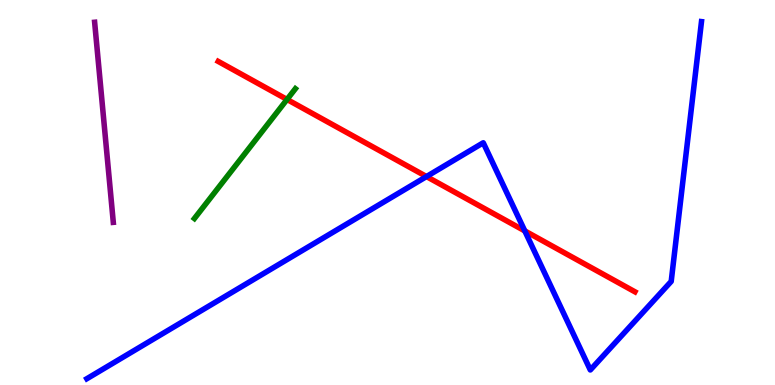[{'lines': ['blue', 'red'], 'intersections': [{'x': 5.5, 'y': 5.41}, {'x': 6.77, 'y': 4.0}]}, {'lines': ['green', 'red'], 'intersections': [{'x': 3.7, 'y': 7.42}]}, {'lines': ['purple', 'red'], 'intersections': []}, {'lines': ['blue', 'green'], 'intersections': []}, {'lines': ['blue', 'purple'], 'intersections': []}, {'lines': ['green', 'purple'], 'intersections': []}]